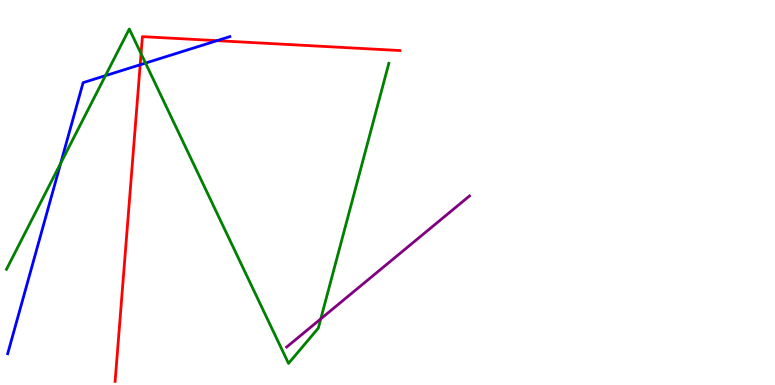[{'lines': ['blue', 'red'], 'intersections': [{'x': 1.81, 'y': 8.32}, {'x': 2.8, 'y': 8.94}]}, {'lines': ['green', 'red'], 'intersections': [{'x': 1.82, 'y': 8.61}]}, {'lines': ['purple', 'red'], 'intersections': []}, {'lines': ['blue', 'green'], 'intersections': [{'x': 0.783, 'y': 5.76}, {'x': 1.36, 'y': 8.04}, {'x': 1.88, 'y': 8.36}]}, {'lines': ['blue', 'purple'], 'intersections': []}, {'lines': ['green', 'purple'], 'intersections': [{'x': 4.14, 'y': 1.72}]}]